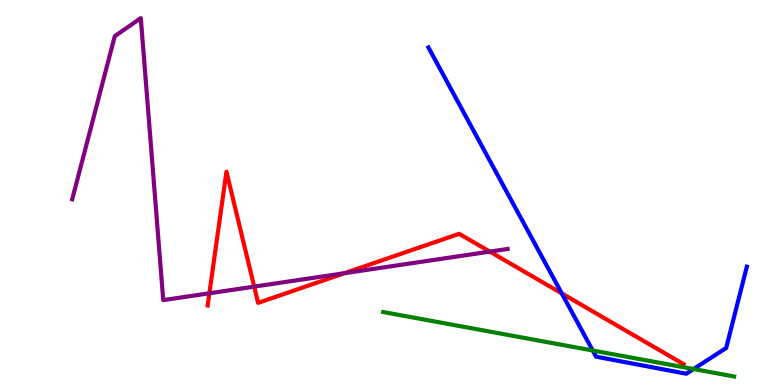[{'lines': ['blue', 'red'], 'intersections': [{'x': 7.25, 'y': 2.38}]}, {'lines': ['green', 'red'], 'intersections': []}, {'lines': ['purple', 'red'], 'intersections': [{'x': 2.7, 'y': 2.38}, {'x': 3.28, 'y': 2.56}, {'x': 4.44, 'y': 2.9}, {'x': 6.32, 'y': 3.46}]}, {'lines': ['blue', 'green'], 'intersections': [{'x': 7.65, 'y': 0.896}, {'x': 8.95, 'y': 0.415}]}, {'lines': ['blue', 'purple'], 'intersections': []}, {'lines': ['green', 'purple'], 'intersections': []}]